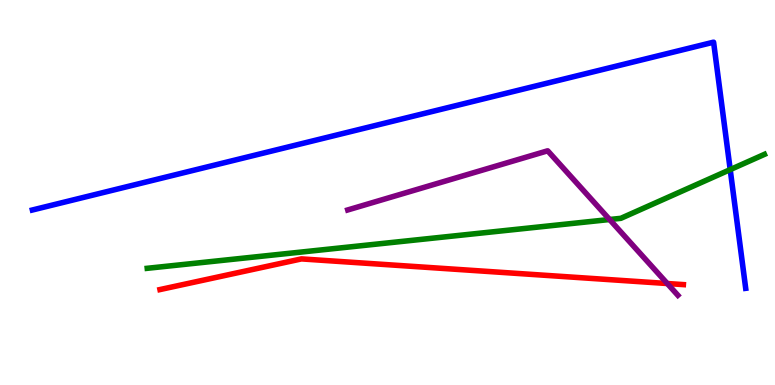[{'lines': ['blue', 'red'], 'intersections': []}, {'lines': ['green', 'red'], 'intersections': []}, {'lines': ['purple', 'red'], 'intersections': [{'x': 8.61, 'y': 2.64}]}, {'lines': ['blue', 'green'], 'intersections': [{'x': 9.42, 'y': 5.59}]}, {'lines': ['blue', 'purple'], 'intersections': []}, {'lines': ['green', 'purple'], 'intersections': [{'x': 7.87, 'y': 4.3}]}]